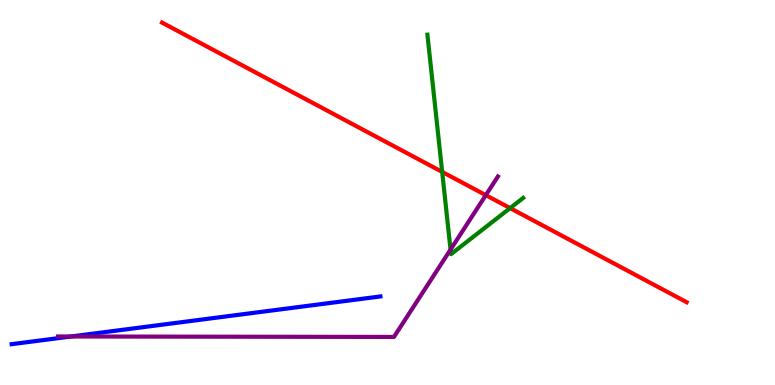[{'lines': ['blue', 'red'], 'intersections': []}, {'lines': ['green', 'red'], 'intersections': [{'x': 5.71, 'y': 5.54}, {'x': 6.58, 'y': 4.59}]}, {'lines': ['purple', 'red'], 'intersections': [{'x': 6.27, 'y': 4.93}]}, {'lines': ['blue', 'green'], 'intersections': []}, {'lines': ['blue', 'purple'], 'intersections': [{'x': 0.916, 'y': 1.26}]}, {'lines': ['green', 'purple'], 'intersections': [{'x': 5.81, 'y': 3.52}]}]